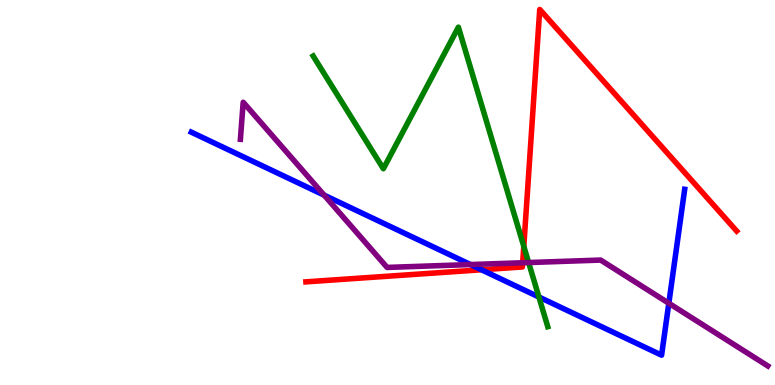[{'lines': ['blue', 'red'], 'intersections': [{'x': 6.21, 'y': 2.99}]}, {'lines': ['green', 'red'], 'intersections': [{'x': 6.76, 'y': 3.6}]}, {'lines': ['purple', 'red'], 'intersections': [{'x': 6.74, 'y': 3.18}]}, {'lines': ['blue', 'green'], 'intersections': [{'x': 6.95, 'y': 2.29}]}, {'lines': ['blue', 'purple'], 'intersections': [{'x': 4.18, 'y': 4.93}, {'x': 6.07, 'y': 3.13}, {'x': 8.63, 'y': 2.12}]}, {'lines': ['green', 'purple'], 'intersections': [{'x': 6.82, 'y': 3.18}]}]